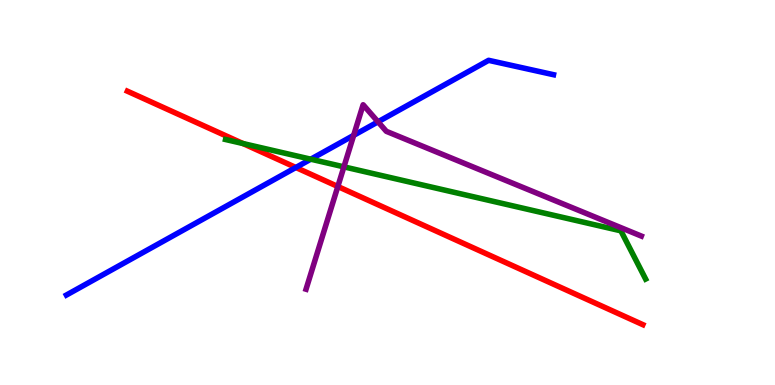[{'lines': ['blue', 'red'], 'intersections': [{'x': 3.82, 'y': 5.65}]}, {'lines': ['green', 'red'], 'intersections': [{'x': 3.13, 'y': 6.27}]}, {'lines': ['purple', 'red'], 'intersections': [{'x': 4.36, 'y': 5.16}]}, {'lines': ['blue', 'green'], 'intersections': [{'x': 4.01, 'y': 5.87}]}, {'lines': ['blue', 'purple'], 'intersections': [{'x': 4.56, 'y': 6.48}, {'x': 4.88, 'y': 6.84}]}, {'lines': ['green', 'purple'], 'intersections': [{'x': 4.44, 'y': 5.67}]}]